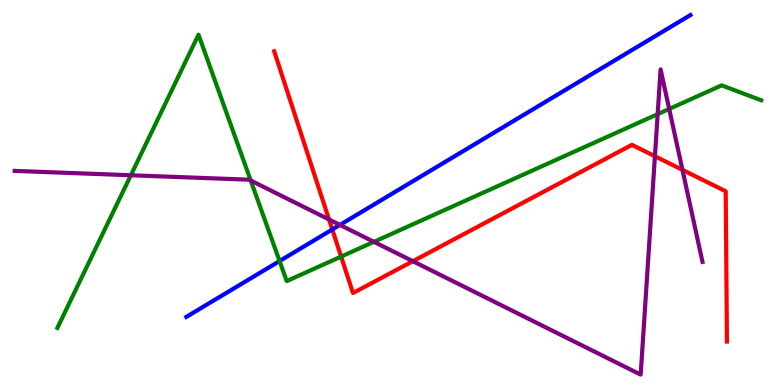[{'lines': ['blue', 'red'], 'intersections': [{'x': 4.29, 'y': 4.04}]}, {'lines': ['green', 'red'], 'intersections': [{'x': 4.4, 'y': 3.34}]}, {'lines': ['purple', 'red'], 'intersections': [{'x': 4.25, 'y': 4.3}, {'x': 5.33, 'y': 3.22}, {'x': 8.45, 'y': 5.94}, {'x': 8.81, 'y': 5.59}]}, {'lines': ['blue', 'green'], 'intersections': [{'x': 3.61, 'y': 3.22}]}, {'lines': ['blue', 'purple'], 'intersections': [{'x': 4.39, 'y': 4.16}]}, {'lines': ['green', 'purple'], 'intersections': [{'x': 1.69, 'y': 5.45}, {'x': 3.24, 'y': 5.31}, {'x': 4.82, 'y': 3.72}, {'x': 8.49, 'y': 7.04}, {'x': 8.63, 'y': 7.17}]}]